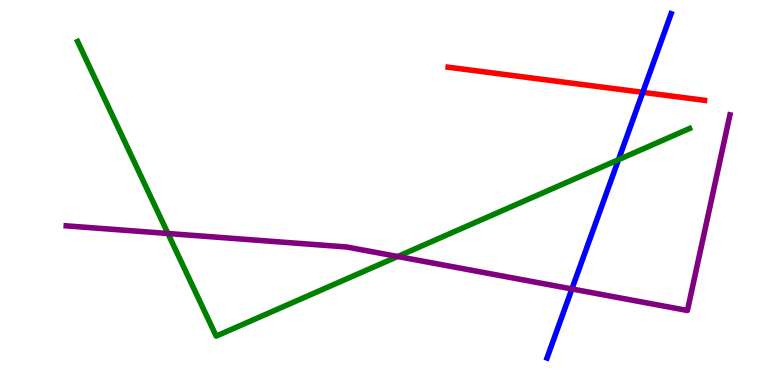[{'lines': ['blue', 'red'], 'intersections': [{'x': 8.29, 'y': 7.6}]}, {'lines': ['green', 'red'], 'intersections': []}, {'lines': ['purple', 'red'], 'intersections': []}, {'lines': ['blue', 'green'], 'intersections': [{'x': 7.98, 'y': 5.85}]}, {'lines': ['blue', 'purple'], 'intersections': [{'x': 7.38, 'y': 2.49}]}, {'lines': ['green', 'purple'], 'intersections': [{'x': 2.17, 'y': 3.93}, {'x': 5.13, 'y': 3.34}]}]